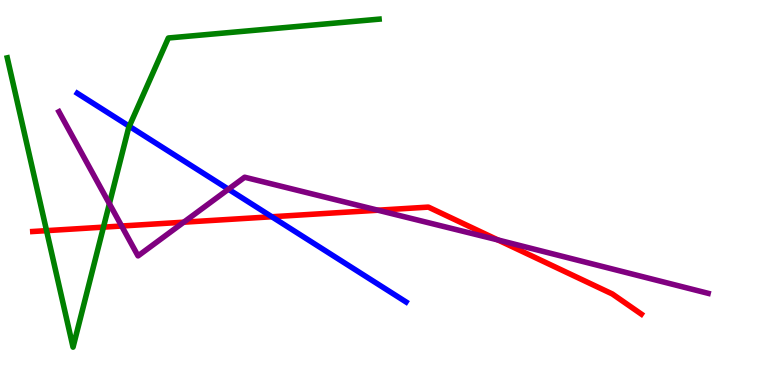[{'lines': ['blue', 'red'], 'intersections': [{'x': 3.51, 'y': 4.37}]}, {'lines': ['green', 'red'], 'intersections': [{'x': 0.601, 'y': 4.01}, {'x': 1.33, 'y': 4.1}]}, {'lines': ['purple', 'red'], 'intersections': [{'x': 1.57, 'y': 4.13}, {'x': 2.37, 'y': 4.23}, {'x': 4.88, 'y': 4.54}, {'x': 6.42, 'y': 3.77}]}, {'lines': ['blue', 'green'], 'intersections': [{'x': 1.67, 'y': 6.72}]}, {'lines': ['blue', 'purple'], 'intersections': [{'x': 2.95, 'y': 5.09}]}, {'lines': ['green', 'purple'], 'intersections': [{'x': 1.41, 'y': 4.71}]}]